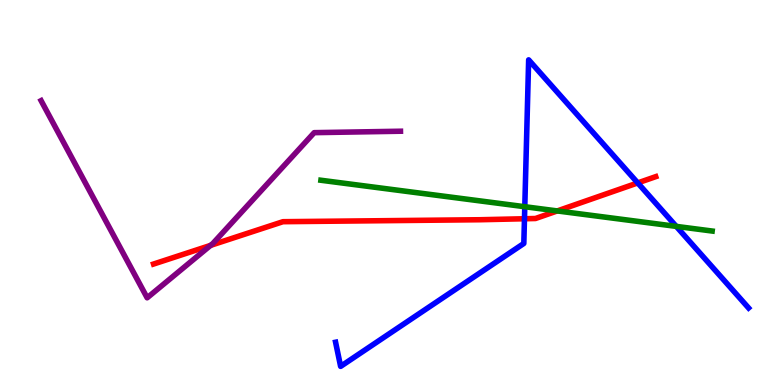[{'lines': ['blue', 'red'], 'intersections': [{'x': 6.77, 'y': 4.32}, {'x': 8.23, 'y': 5.25}]}, {'lines': ['green', 'red'], 'intersections': [{'x': 7.19, 'y': 4.52}]}, {'lines': ['purple', 'red'], 'intersections': [{'x': 2.72, 'y': 3.63}]}, {'lines': ['blue', 'green'], 'intersections': [{'x': 6.77, 'y': 4.63}, {'x': 8.73, 'y': 4.12}]}, {'lines': ['blue', 'purple'], 'intersections': []}, {'lines': ['green', 'purple'], 'intersections': []}]